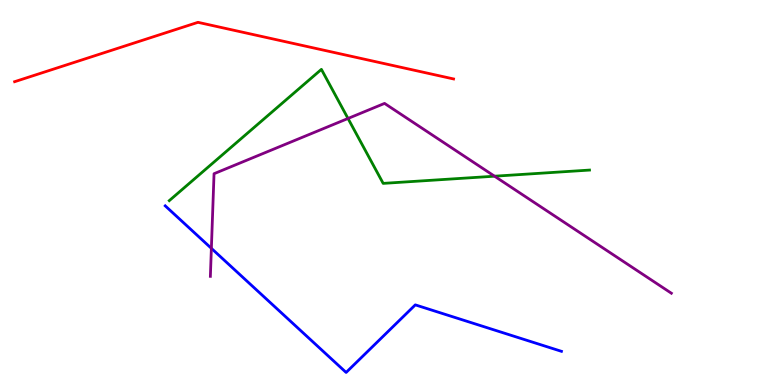[{'lines': ['blue', 'red'], 'intersections': []}, {'lines': ['green', 'red'], 'intersections': []}, {'lines': ['purple', 'red'], 'intersections': []}, {'lines': ['blue', 'green'], 'intersections': []}, {'lines': ['blue', 'purple'], 'intersections': [{'x': 2.73, 'y': 3.55}]}, {'lines': ['green', 'purple'], 'intersections': [{'x': 4.49, 'y': 6.92}, {'x': 6.38, 'y': 5.42}]}]